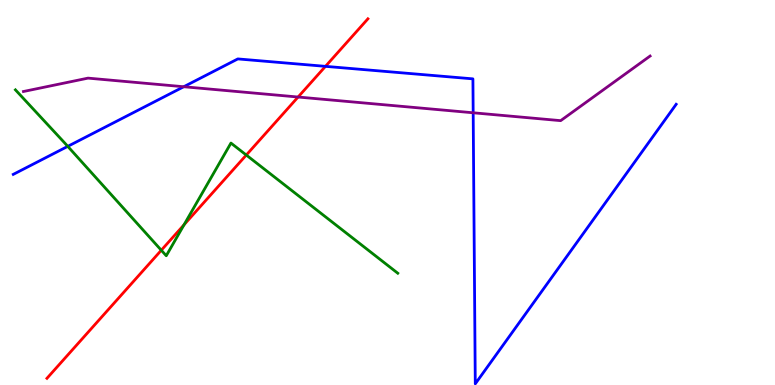[{'lines': ['blue', 'red'], 'intersections': [{'x': 4.2, 'y': 8.28}]}, {'lines': ['green', 'red'], 'intersections': [{'x': 2.08, 'y': 3.5}, {'x': 2.37, 'y': 4.16}, {'x': 3.18, 'y': 5.97}]}, {'lines': ['purple', 'red'], 'intersections': [{'x': 3.85, 'y': 7.48}]}, {'lines': ['blue', 'green'], 'intersections': [{'x': 0.874, 'y': 6.2}]}, {'lines': ['blue', 'purple'], 'intersections': [{'x': 2.37, 'y': 7.75}, {'x': 6.11, 'y': 7.07}]}, {'lines': ['green', 'purple'], 'intersections': []}]